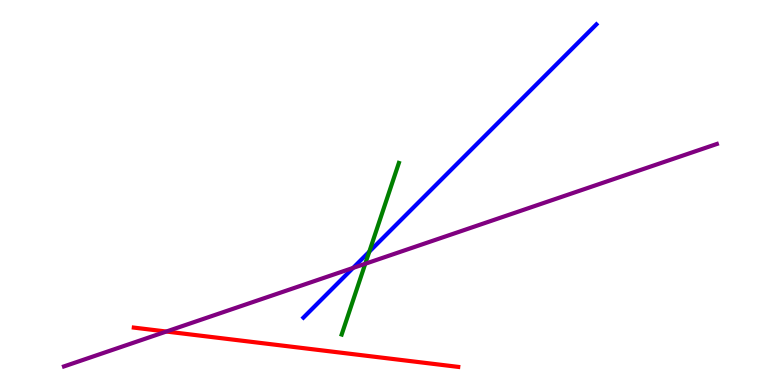[{'lines': ['blue', 'red'], 'intersections': []}, {'lines': ['green', 'red'], 'intersections': []}, {'lines': ['purple', 'red'], 'intersections': [{'x': 2.15, 'y': 1.39}]}, {'lines': ['blue', 'green'], 'intersections': [{'x': 4.77, 'y': 3.46}]}, {'lines': ['blue', 'purple'], 'intersections': [{'x': 4.56, 'y': 3.04}]}, {'lines': ['green', 'purple'], 'intersections': [{'x': 4.71, 'y': 3.15}]}]